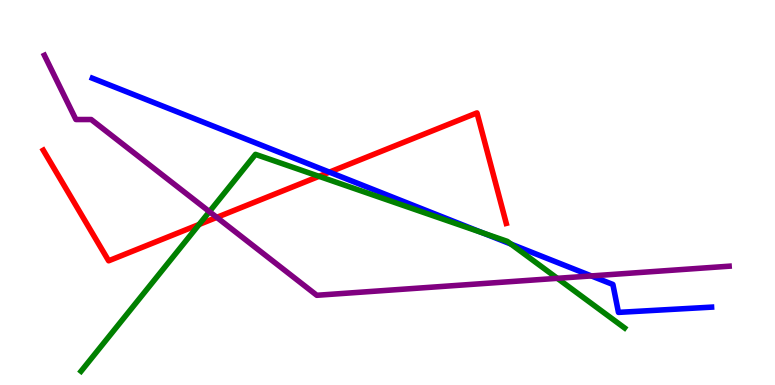[{'lines': ['blue', 'red'], 'intersections': [{'x': 4.25, 'y': 5.53}]}, {'lines': ['green', 'red'], 'intersections': [{'x': 2.57, 'y': 4.17}, {'x': 4.12, 'y': 5.42}]}, {'lines': ['purple', 'red'], 'intersections': [{'x': 2.8, 'y': 4.35}]}, {'lines': ['blue', 'green'], 'intersections': [{'x': 6.23, 'y': 3.95}, {'x': 6.59, 'y': 3.66}]}, {'lines': ['blue', 'purple'], 'intersections': [{'x': 7.63, 'y': 2.83}]}, {'lines': ['green', 'purple'], 'intersections': [{'x': 2.7, 'y': 4.5}, {'x': 7.19, 'y': 2.77}]}]